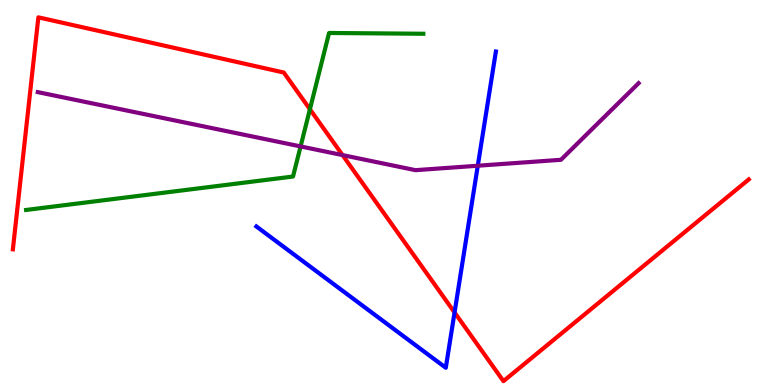[{'lines': ['blue', 'red'], 'intersections': [{'x': 5.87, 'y': 1.88}]}, {'lines': ['green', 'red'], 'intersections': [{'x': 4.0, 'y': 7.16}]}, {'lines': ['purple', 'red'], 'intersections': [{'x': 4.42, 'y': 5.97}]}, {'lines': ['blue', 'green'], 'intersections': []}, {'lines': ['blue', 'purple'], 'intersections': [{'x': 6.17, 'y': 5.7}]}, {'lines': ['green', 'purple'], 'intersections': [{'x': 3.88, 'y': 6.2}]}]